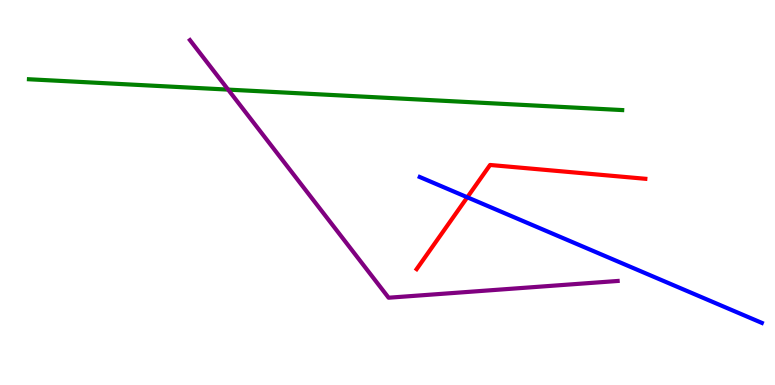[{'lines': ['blue', 'red'], 'intersections': [{'x': 6.03, 'y': 4.88}]}, {'lines': ['green', 'red'], 'intersections': []}, {'lines': ['purple', 'red'], 'intersections': []}, {'lines': ['blue', 'green'], 'intersections': []}, {'lines': ['blue', 'purple'], 'intersections': []}, {'lines': ['green', 'purple'], 'intersections': [{'x': 2.94, 'y': 7.67}]}]